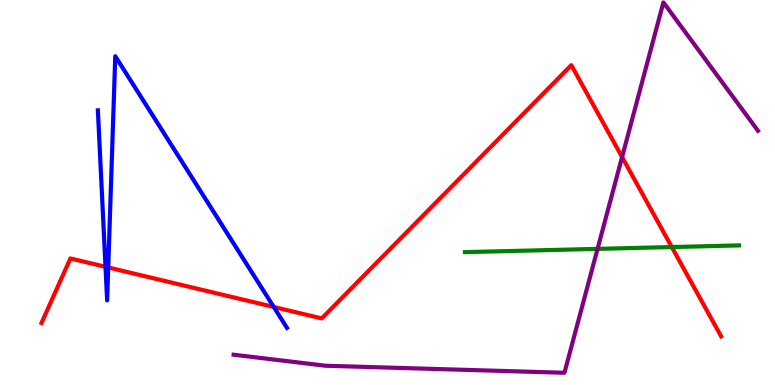[{'lines': ['blue', 'red'], 'intersections': [{'x': 1.36, 'y': 3.07}, {'x': 1.4, 'y': 3.05}, {'x': 3.53, 'y': 2.03}]}, {'lines': ['green', 'red'], 'intersections': [{'x': 8.67, 'y': 3.58}]}, {'lines': ['purple', 'red'], 'intersections': [{'x': 8.03, 'y': 5.92}]}, {'lines': ['blue', 'green'], 'intersections': []}, {'lines': ['blue', 'purple'], 'intersections': []}, {'lines': ['green', 'purple'], 'intersections': [{'x': 7.71, 'y': 3.54}]}]